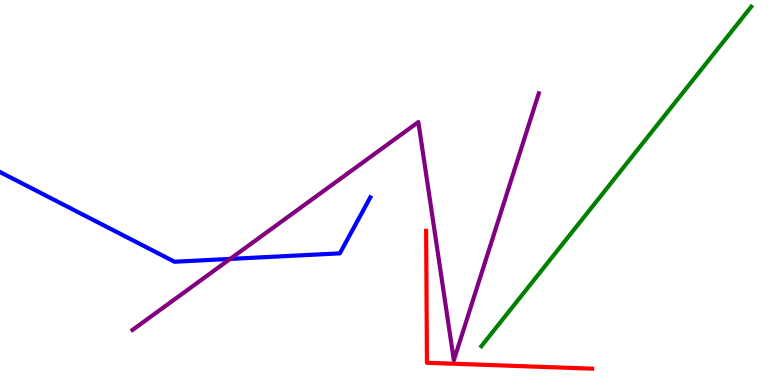[{'lines': ['blue', 'red'], 'intersections': []}, {'lines': ['green', 'red'], 'intersections': []}, {'lines': ['purple', 'red'], 'intersections': []}, {'lines': ['blue', 'green'], 'intersections': []}, {'lines': ['blue', 'purple'], 'intersections': [{'x': 2.97, 'y': 3.27}]}, {'lines': ['green', 'purple'], 'intersections': []}]